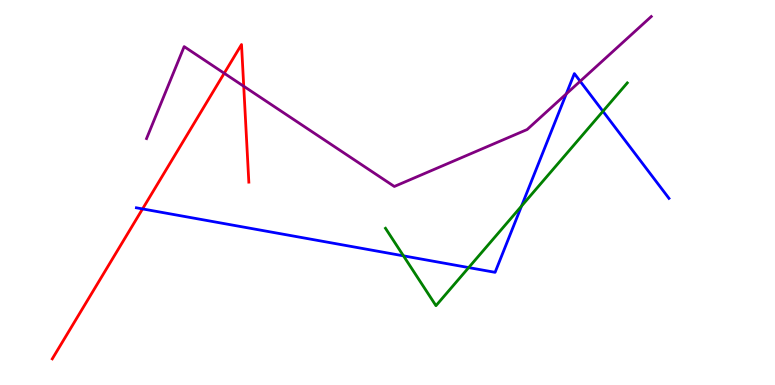[{'lines': ['blue', 'red'], 'intersections': [{'x': 1.84, 'y': 4.57}]}, {'lines': ['green', 'red'], 'intersections': []}, {'lines': ['purple', 'red'], 'intersections': [{'x': 2.89, 'y': 8.1}, {'x': 3.14, 'y': 7.76}]}, {'lines': ['blue', 'green'], 'intersections': [{'x': 5.21, 'y': 3.35}, {'x': 6.05, 'y': 3.05}, {'x': 6.73, 'y': 4.65}, {'x': 7.78, 'y': 7.11}]}, {'lines': ['blue', 'purple'], 'intersections': [{'x': 7.31, 'y': 7.56}, {'x': 7.49, 'y': 7.89}]}, {'lines': ['green', 'purple'], 'intersections': []}]